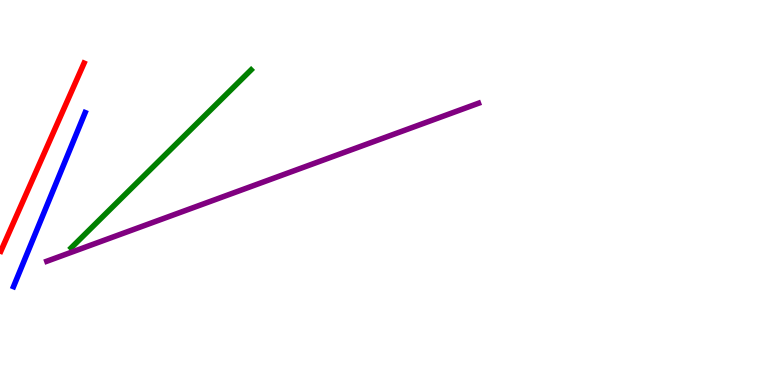[{'lines': ['blue', 'red'], 'intersections': []}, {'lines': ['green', 'red'], 'intersections': []}, {'lines': ['purple', 'red'], 'intersections': []}, {'lines': ['blue', 'green'], 'intersections': []}, {'lines': ['blue', 'purple'], 'intersections': []}, {'lines': ['green', 'purple'], 'intersections': []}]